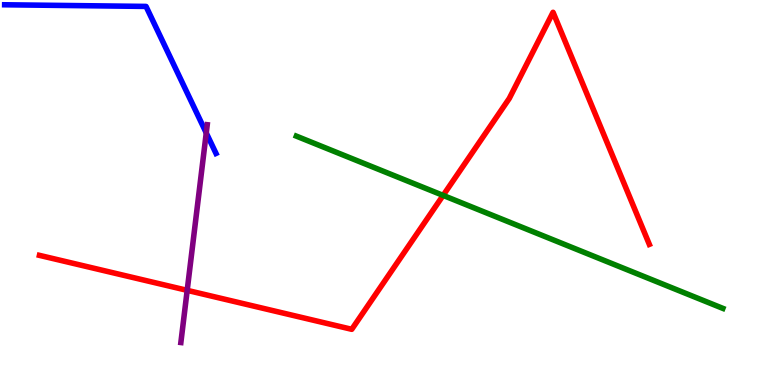[{'lines': ['blue', 'red'], 'intersections': []}, {'lines': ['green', 'red'], 'intersections': [{'x': 5.72, 'y': 4.92}]}, {'lines': ['purple', 'red'], 'intersections': [{'x': 2.42, 'y': 2.46}]}, {'lines': ['blue', 'green'], 'intersections': []}, {'lines': ['blue', 'purple'], 'intersections': [{'x': 2.66, 'y': 6.55}]}, {'lines': ['green', 'purple'], 'intersections': []}]